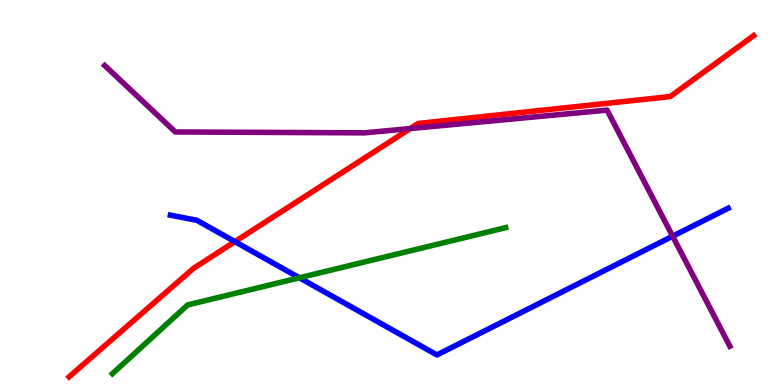[{'lines': ['blue', 'red'], 'intersections': [{'x': 3.03, 'y': 3.72}]}, {'lines': ['green', 'red'], 'intersections': []}, {'lines': ['purple', 'red'], 'intersections': [{'x': 5.29, 'y': 6.66}]}, {'lines': ['blue', 'green'], 'intersections': [{'x': 3.86, 'y': 2.78}]}, {'lines': ['blue', 'purple'], 'intersections': [{'x': 8.68, 'y': 3.86}]}, {'lines': ['green', 'purple'], 'intersections': []}]